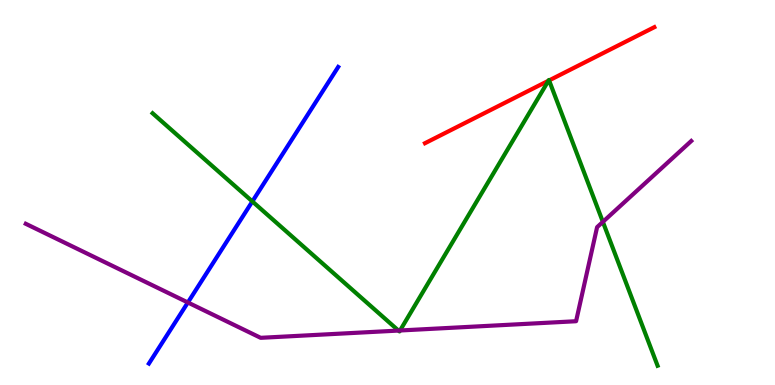[{'lines': ['blue', 'red'], 'intersections': []}, {'lines': ['green', 'red'], 'intersections': [{'x': 7.08, 'y': 7.9}, {'x': 7.09, 'y': 7.91}]}, {'lines': ['purple', 'red'], 'intersections': []}, {'lines': ['blue', 'green'], 'intersections': [{'x': 3.26, 'y': 4.77}]}, {'lines': ['blue', 'purple'], 'intersections': [{'x': 2.42, 'y': 2.14}]}, {'lines': ['green', 'purple'], 'intersections': [{'x': 5.14, 'y': 1.41}, {'x': 5.16, 'y': 1.42}, {'x': 7.78, 'y': 4.24}]}]